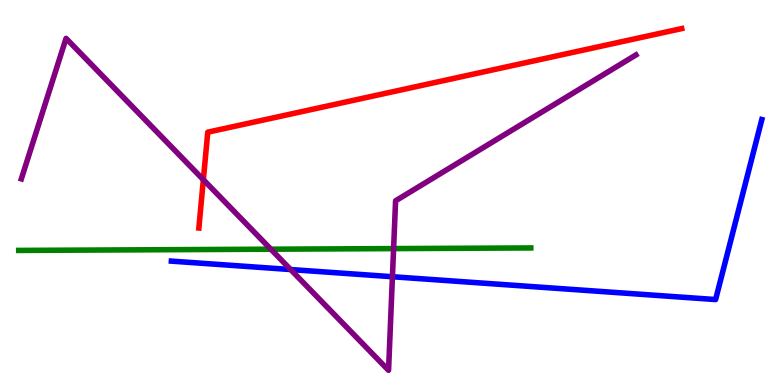[{'lines': ['blue', 'red'], 'intersections': []}, {'lines': ['green', 'red'], 'intersections': []}, {'lines': ['purple', 'red'], 'intersections': [{'x': 2.62, 'y': 5.33}]}, {'lines': ['blue', 'green'], 'intersections': []}, {'lines': ['blue', 'purple'], 'intersections': [{'x': 3.75, 'y': 3.0}, {'x': 5.06, 'y': 2.81}]}, {'lines': ['green', 'purple'], 'intersections': [{'x': 3.49, 'y': 3.53}, {'x': 5.08, 'y': 3.54}]}]